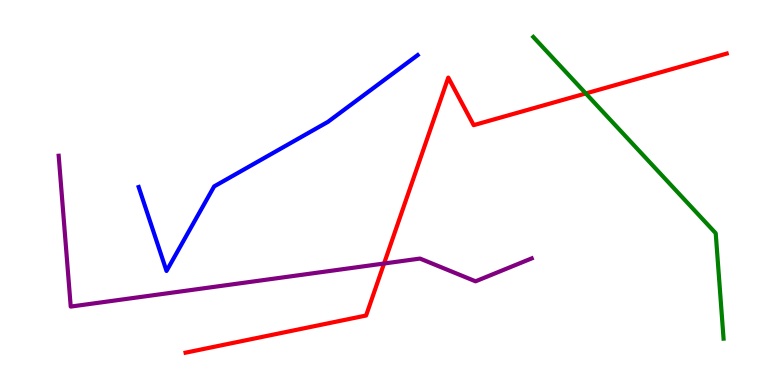[{'lines': ['blue', 'red'], 'intersections': []}, {'lines': ['green', 'red'], 'intersections': [{'x': 7.56, 'y': 7.57}]}, {'lines': ['purple', 'red'], 'intersections': [{'x': 4.96, 'y': 3.16}]}, {'lines': ['blue', 'green'], 'intersections': []}, {'lines': ['blue', 'purple'], 'intersections': []}, {'lines': ['green', 'purple'], 'intersections': []}]